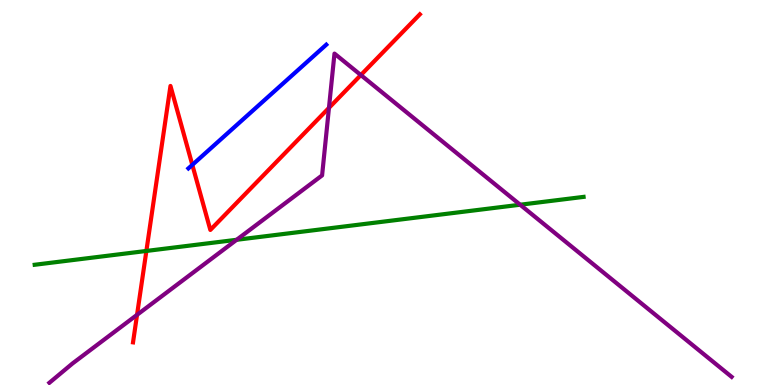[{'lines': ['blue', 'red'], 'intersections': [{'x': 2.48, 'y': 5.72}]}, {'lines': ['green', 'red'], 'intersections': [{'x': 1.89, 'y': 3.48}]}, {'lines': ['purple', 'red'], 'intersections': [{'x': 1.77, 'y': 1.82}, {'x': 4.24, 'y': 7.2}, {'x': 4.66, 'y': 8.05}]}, {'lines': ['blue', 'green'], 'intersections': []}, {'lines': ['blue', 'purple'], 'intersections': []}, {'lines': ['green', 'purple'], 'intersections': [{'x': 3.05, 'y': 3.77}, {'x': 6.71, 'y': 4.68}]}]